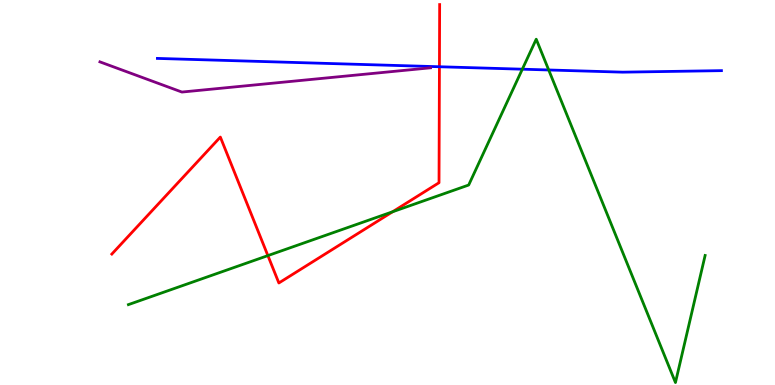[{'lines': ['blue', 'red'], 'intersections': [{'x': 5.67, 'y': 8.27}]}, {'lines': ['green', 'red'], 'intersections': [{'x': 3.46, 'y': 3.36}, {'x': 5.07, 'y': 4.5}]}, {'lines': ['purple', 'red'], 'intersections': []}, {'lines': ['blue', 'green'], 'intersections': [{'x': 6.74, 'y': 8.2}, {'x': 7.08, 'y': 8.18}]}, {'lines': ['blue', 'purple'], 'intersections': []}, {'lines': ['green', 'purple'], 'intersections': []}]